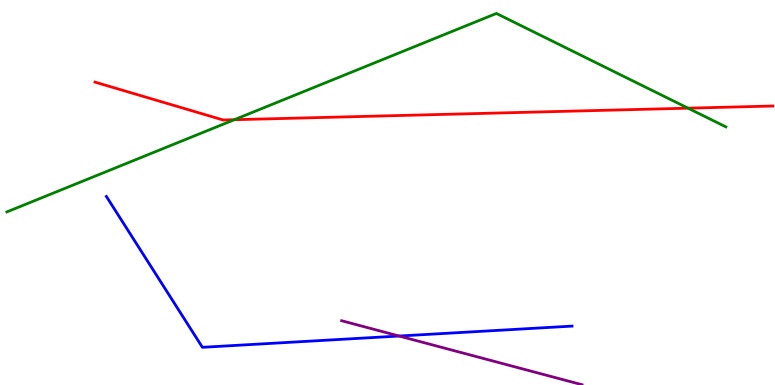[{'lines': ['blue', 'red'], 'intersections': []}, {'lines': ['green', 'red'], 'intersections': [{'x': 3.02, 'y': 6.89}, {'x': 8.88, 'y': 7.19}]}, {'lines': ['purple', 'red'], 'intersections': []}, {'lines': ['blue', 'green'], 'intersections': []}, {'lines': ['blue', 'purple'], 'intersections': [{'x': 5.15, 'y': 1.27}]}, {'lines': ['green', 'purple'], 'intersections': []}]